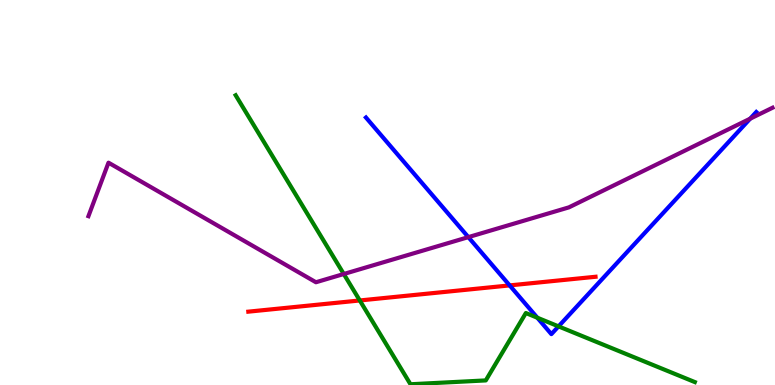[{'lines': ['blue', 'red'], 'intersections': [{'x': 6.58, 'y': 2.59}]}, {'lines': ['green', 'red'], 'intersections': [{'x': 4.64, 'y': 2.2}]}, {'lines': ['purple', 'red'], 'intersections': []}, {'lines': ['blue', 'green'], 'intersections': [{'x': 6.93, 'y': 1.75}, {'x': 7.21, 'y': 1.52}]}, {'lines': ['blue', 'purple'], 'intersections': [{'x': 6.04, 'y': 3.84}, {'x': 9.68, 'y': 6.92}]}, {'lines': ['green', 'purple'], 'intersections': [{'x': 4.44, 'y': 2.88}]}]